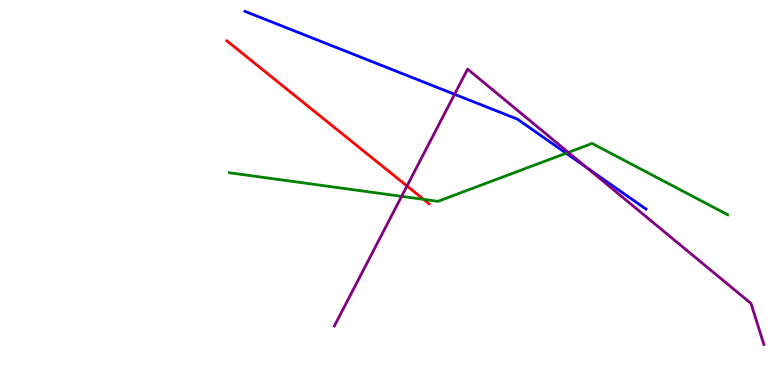[{'lines': ['blue', 'red'], 'intersections': []}, {'lines': ['green', 'red'], 'intersections': [{'x': 5.47, 'y': 4.82}]}, {'lines': ['purple', 'red'], 'intersections': [{'x': 5.25, 'y': 5.17}]}, {'lines': ['blue', 'green'], 'intersections': [{'x': 7.31, 'y': 6.02}]}, {'lines': ['blue', 'purple'], 'intersections': [{'x': 5.87, 'y': 7.55}, {'x': 7.57, 'y': 5.64}]}, {'lines': ['green', 'purple'], 'intersections': [{'x': 5.18, 'y': 4.9}, {'x': 7.33, 'y': 6.04}]}]